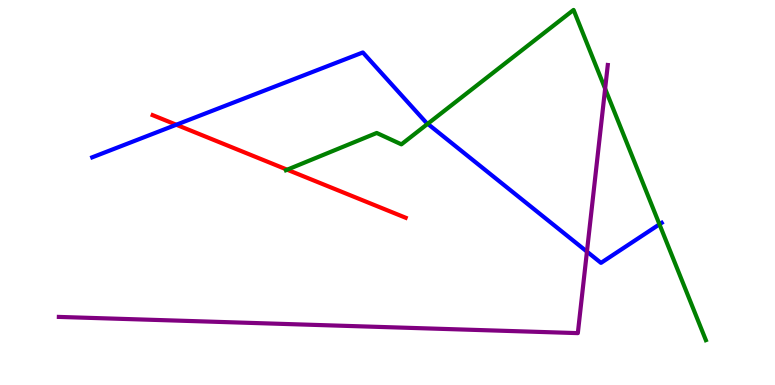[{'lines': ['blue', 'red'], 'intersections': [{'x': 2.27, 'y': 6.76}]}, {'lines': ['green', 'red'], 'intersections': [{'x': 3.71, 'y': 5.59}]}, {'lines': ['purple', 'red'], 'intersections': []}, {'lines': ['blue', 'green'], 'intersections': [{'x': 5.52, 'y': 6.78}, {'x': 8.51, 'y': 4.17}]}, {'lines': ['blue', 'purple'], 'intersections': [{'x': 7.57, 'y': 3.46}]}, {'lines': ['green', 'purple'], 'intersections': [{'x': 7.81, 'y': 7.7}]}]